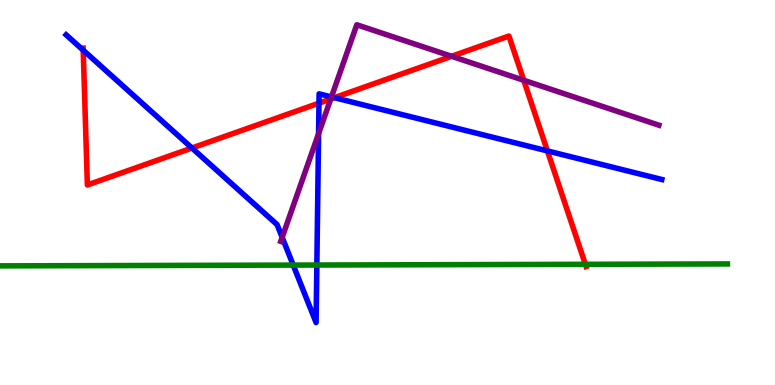[{'lines': ['blue', 'red'], 'intersections': [{'x': 1.07, 'y': 8.7}, {'x': 2.48, 'y': 6.16}, {'x': 4.12, 'y': 7.32}, {'x': 4.32, 'y': 7.46}, {'x': 7.06, 'y': 6.08}]}, {'lines': ['green', 'red'], 'intersections': [{'x': 7.55, 'y': 3.13}]}, {'lines': ['purple', 'red'], 'intersections': [{'x': 4.27, 'y': 7.43}, {'x': 5.83, 'y': 8.54}, {'x': 6.76, 'y': 7.92}]}, {'lines': ['blue', 'green'], 'intersections': [{'x': 3.78, 'y': 3.11}, {'x': 4.09, 'y': 3.12}]}, {'lines': ['blue', 'purple'], 'intersections': [{'x': 3.64, 'y': 3.83}, {'x': 4.11, 'y': 6.53}, {'x': 4.28, 'y': 7.48}]}, {'lines': ['green', 'purple'], 'intersections': []}]